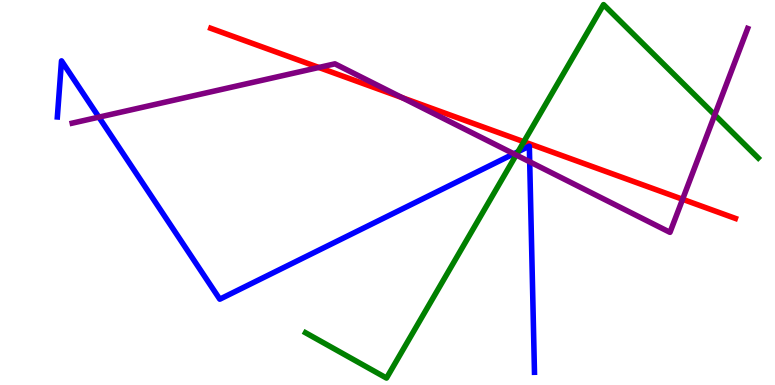[{'lines': ['blue', 'red'], 'intersections': []}, {'lines': ['green', 'red'], 'intersections': [{'x': 6.76, 'y': 6.32}]}, {'lines': ['purple', 'red'], 'intersections': [{'x': 4.11, 'y': 8.25}, {'x': 5.19, 'y': 7.46}, {'x': 8.81, 'y': 4.82}]}, {'lines': ['blue', 'green'], 'intersections': [{'x': 6.68, 'y': 6.06}]}, {'lines': ['blue', 'purple'], 'intersections': [{'x': 1.28, 'y': 6.96}, {'x': 6.63, 'y': 6.0}, {'x': 6.83, 'y': 5.8}]}, {'lines': ['green', 'purple'], 'intersections': [{'x': 6.66, 'y': 5.97}, {'x': 9.22, 'y': 7.02}]}]